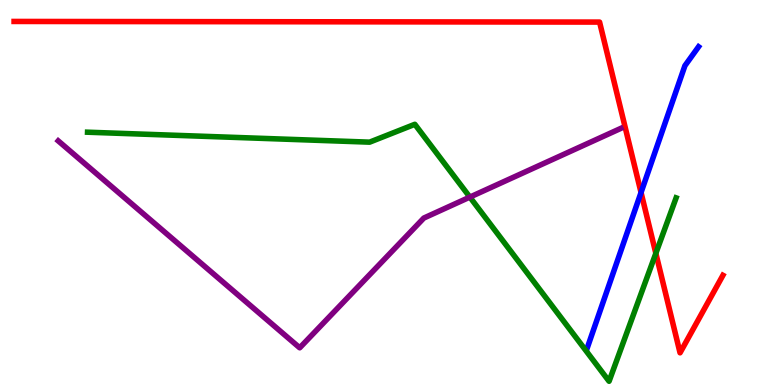[{'lines': ['blue', 'red'], 'intersections': [{'x': 8.27, 'y': 5.0}]}, {'lines': ['green', 'red'], 'intersections': [{'x': 8.46, 'y': 3.42}]}, {'lines': ['purple', 'red'], 'intersections': []}, {'lines': ['blue', 'green'], 'intersections': []}, {'lines': ['blue', 'purple'], 'intersections': []}, {'lines': ['green', 'purple'], 'intersections': [{'x': 6.06, 'y': 4.88}]}]